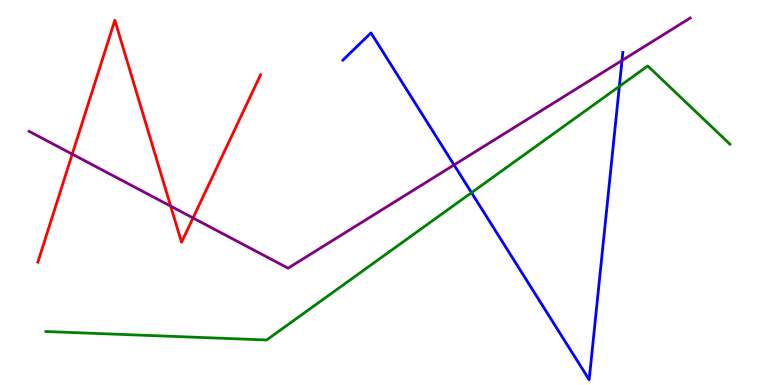[{'lines': ['blue', 'red'], 'intersections': []}, {'lines': ['green', 'red'], 'intersections': []}, {'lines': ['purple', 'red'], 'intersections': [{'x': 0.932, 'y': 6.0}, {'x': 2.2, 'y': 4.65}, {'x': 2.49, 'y': 4.34}]}, {'lines': ['blue', 'green'], 'intersections': [{'x': 6.08, 'y': 5.0}, {'x': 7.99, 'y': 7.76}]}, {'lines': ['blue', 'purple'], 'intersections': [{'x': 5.86, 'y': 5.72}, {'x': 8.03, 'y': 8.43}]}, {'lines': ['green', 'purple'], 'intersections': []}]